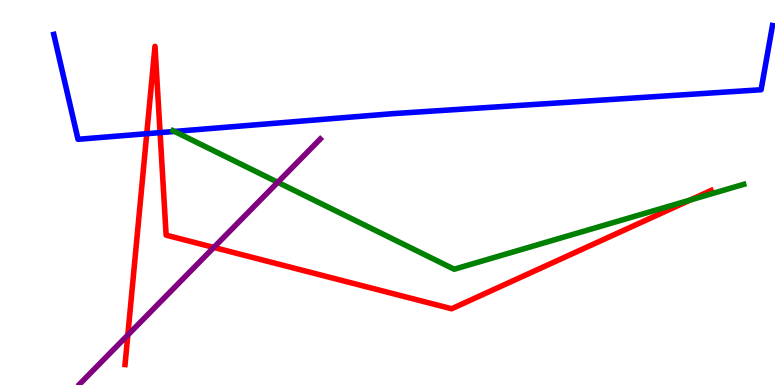[{'lines': ['blue', 'red'], 'intersections': [{'x': 1.89, 'y': 6.53}, {'x': 2.07, 'y': 6.56}]}, {'lines': ['green', 'red'], 'intersections': [{'x': 8.91, 'y': 4.8}]}, {'lines': ['purple', 'red'], 'intersections': [{'x': 1.65, 'y': 1.3}, {'x': 2.76, 'y': 3.57}]}, {'lines': ['blue', 'green'], 'intersections': [{'x': 2.25, 'y': 6.59}]}, {'lines': ['blue', 'purple'], 'intersections': []}, {'lines': ['green', 'purple'], 'intersections': [{'x': 3.58, 'y': 5.26}]}]